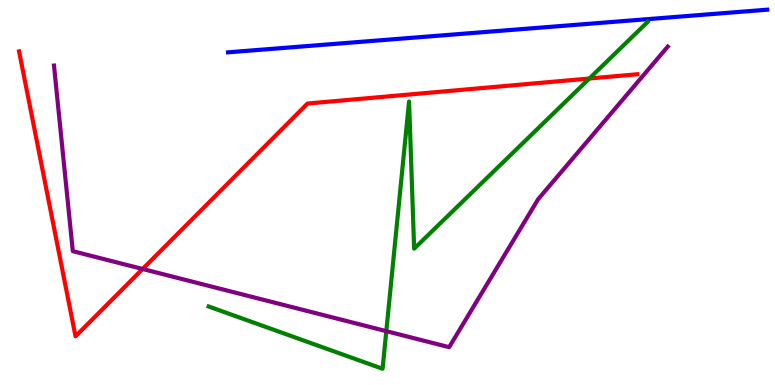[{'lines': ['blue', 'red'], 'intersections': []}, {'lines': ['green', 'red'], 'intersections': [{'x': 7.6, 'y': 7.96}]}, {'lines': ['purple', 'red'], 'intersections': [{'x': 1.84, 'y': 3.01}]}, {'lines': ['blue', 'green'], 'intersections': []}, {'lines': ['blue', 'purple'], 'intersections': []}, {'lines': ['green', 'purple'], 'intersections': [{'x': 4.98, 'y': 1.4}]}]